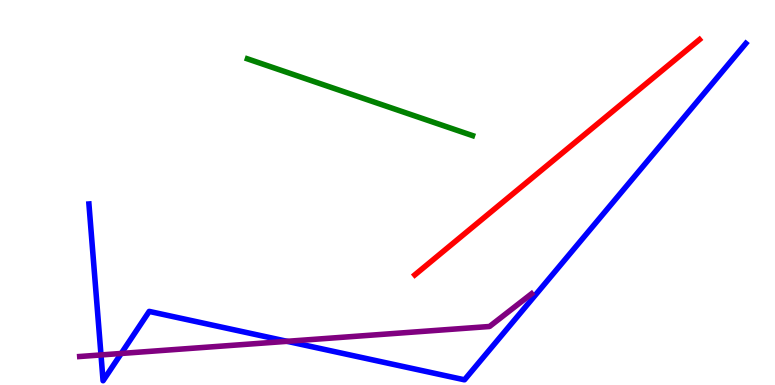[{'lines': ['blue', 'red'], 'intersections': []}, {'lines': ['green', 'red'], 'intersections': []}, {'lines': ['purple', 'red'], 'intersections': []}, {'lines': ['blue', 'green'], 'intersections': []}, {'lines': ['blue', 'purple'], 'intersections': [{'x': 1.3, 'y': 0.781}, {'x': 1.56, 'y': 0.819}, {'x': 3.7, 'y': 1.13}]}, {'lines': ['green', 'purple'], 'intersections': []}]